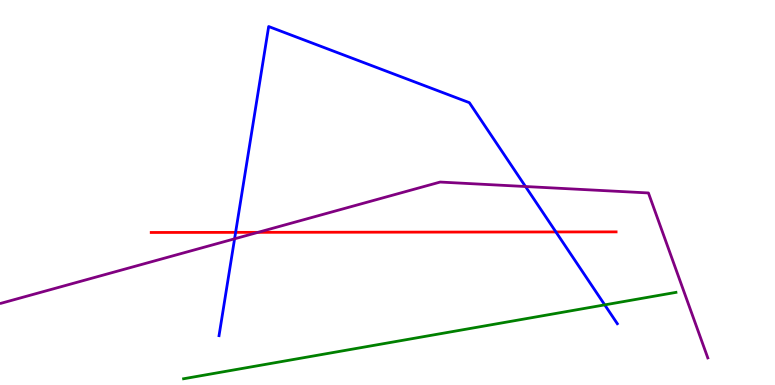[{'lines': ['blue', 'red'], 'intersections': [{'x': 3.04, 'y': 3.96}, {'x': 7.17, 'y': 3.98}]}, {'lines': ['green', 'red'], 'intersections': []}, {'lines': ['purple', 'red'], 'intersections': [{'x': 3.33, 'y': 3.97}]}, {'lines': ['blue', 'green'], 'intersections': [{'x': 7.8, 'y': 2.08}]}, {'lines': ['blue', 'purple'], 'intersections': [{'x': 3.03, 'y': 3.8}, {'x': 6.78, 'y': 5.16}]}, {'lines': ['green', 'purple'], 'intersections': []}]